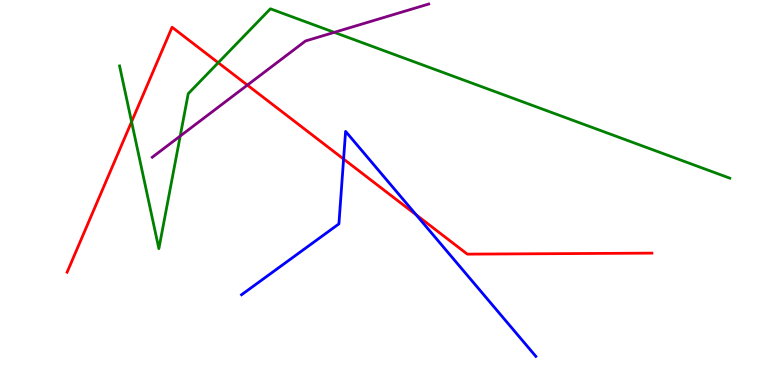[{'lines': ['blue', 'red'], 'intersections': [{'x': 4.43, 'y': 5.87}, {'x': 5.37, 'y': 4.42}]}, {'lines': ['green', 'red'], 'intersections': [{'x': 1.7, 'y': 6.84}, {'x': 2.82, 'y': 8.37}]}, {'lines': ['purple', 'red'], 'intersections': [{'x': 3.19, 'y': 7.79}]}, {'lines': ['blue', 'green'], 'intersections': []}, {'lines': ['blue', 'purple'], 'intersections': []}, {'lines': ['green', 'purple'], 'intersections': [{'x': 2.33, 'y': 6.47}, {'x': 4.31, 'y': 9.16}]}]